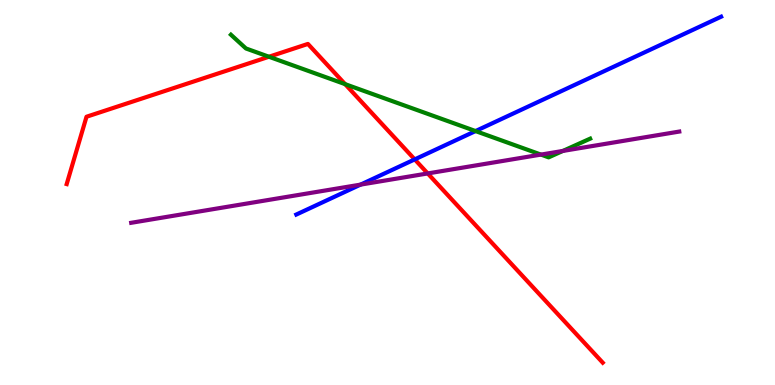[{'lines': ['blue', 'red'], 'intersections': [{'x': 5.35, 'y': 5.86}]}, {'lines': ['green', 'red'], 'intersections': [{'x': 3.47, 'y': 8.53}, {'x': 4.45, 'y': 7.81}]}, {'lines': ['purple', 'red'], 'intersections': [{'x': 5.52, 'y': 5.49}]}, {'lines': ['blue', 'green'], 'intersections': [{'x': 6.14, 'y': 6.6}]}, {'lines': ['blue', 'purple'], 'intersections': [{'x': 4.65, 'y': 5.2}]}, {'lines': ['green', 'purple'], 'intersections': [{'x': 6.98, 'y': 5.98}, {'x': 7.26, 'y': 6.08}]}]